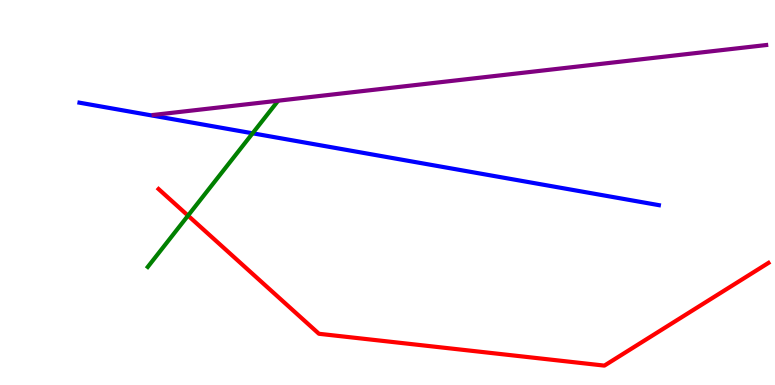[{'lines': ['blue', 'red'], 'intersections': []}, {'lines': ['green', 'red'], 'intersections': [{'x': 2.43, 'y': 4.4}]}, {'lines': ['purple', 'red'], 'intersections': []}, {'lines': ['blue', 'green'], 'intersections': [{'x': 3.26, 'y': 6.54}]}, {'lines': ['blue', 'purple'], 'intersections': []}, {'lines': ['green', 'purple'], 'intersections': []}]